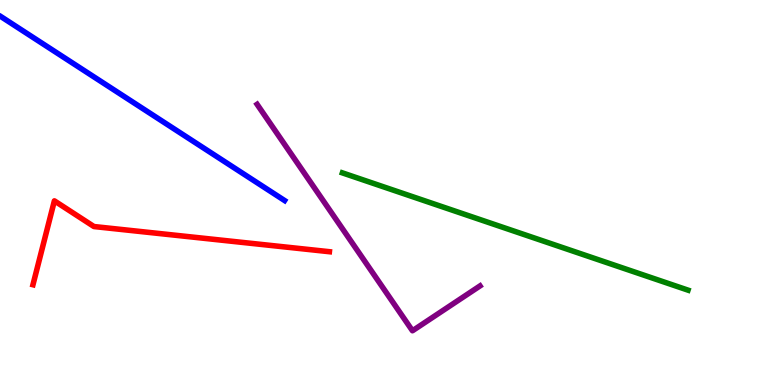[{'lines': ['blue', 'red'], 'intersections': []}, {'lines': ['green', 'red'], 'intersections': []}, {'lines': ['purple', 'red'], 'intersections': []}, {'lines': ['blue', 'green'], 'intersections': []}, {'lines': ['blue', 'purple'], 'intersections': []}, {'lines': ['green', 'purple'], 'intersections': []}]